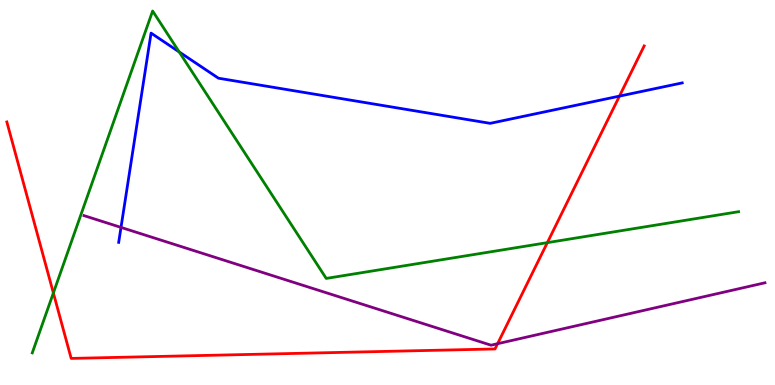[{'lines': ['blue', 'red'], 'intersections': [{'x': 7.99, 'y': 7.5}]}, {'lines': ['green', 'red'], 'intersections': [{'x': 0.689, 'y': 2.39}, {'x': 7.06, 'y': 3.7}]}, {'lines': ['purple', 'red'], 'intersections': [{'x': 6.42, 'y': 1.07}]}, {'lines': ['blue', 'green'], 'intersections': [{'x': 2.31, 'y': 8.65}]}, {'lines': ['blue', 'purple'], 'intersections': [{'x': 1.56, 'y': 4.09}]}, {'lines': ['green', 'purple'], 'intersections': []}]